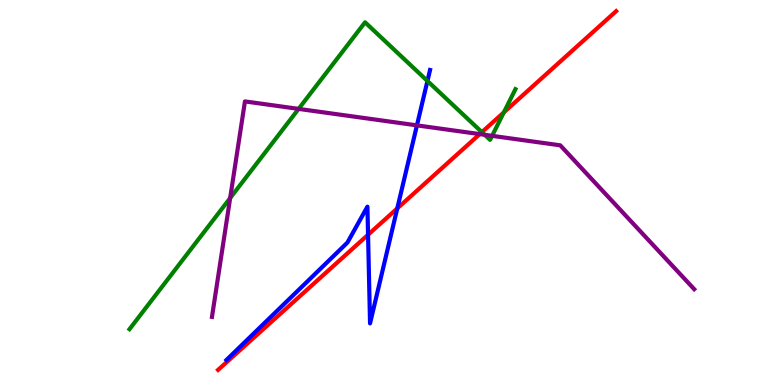[{'lines': ['blue', 'red'], 'intersections': [{'x': 4.75, 'y': 3.9}, {'x': 5.13, 'y': 4.59}]}, {'lines': ['green', 'red'], 'intersections': [{'x': 6.22, 'y': 6.57}, {'x': 6.5, 'y': 7.08}]}, {'lines': ['purple', 'red'], 'intersections': [{'x': 6.19, 'y': 6.52}]}, {'lines': ['blue', 'green'], 'intersections': [{'x': 5.52, 'y': 7.9}]}, {'lines': ['blue', 'purple'], 'intersections': [{'x': 5.38, 'y': 6.74}]}, {'lines': ['green', 'purple'], 'intersections': [{'x': 2.97, 'y': 4.86}, {'x': 3.85, 'y': 7.17}, {'x': 6.25, 'y': 6.5}, {'x': 6.35, 'y': 6.47}]}]